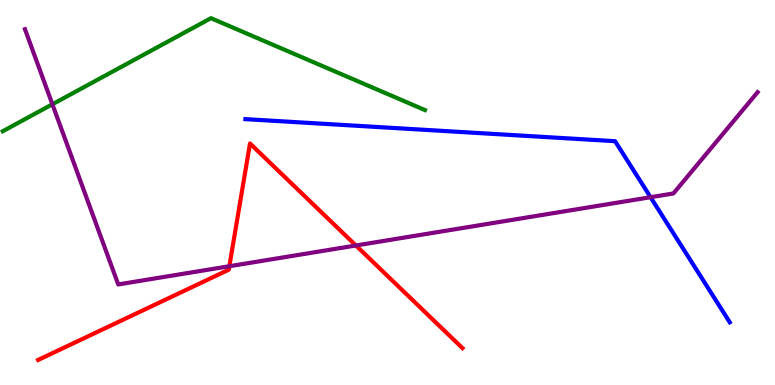[{'lines': ['blue', 'red'], 'intersections': []}, {'lines': ['green', 'red'], 'intersections': []}, {'lines': ['purple', 'red'], 'intersections': [{'x': 2.96, 'y': 3.08}, {'x': 4.59, 'y': 3.62}]}, {'lines': ['blue', 'green'], 'intersections': []}, {'lines': ['blue', 'purple'], 'intersections': [{'x': 8.39, 'y': 4.88}]}, {'lines': ['green', 'purple'], 'intersections': [{'x': 0.676, 'y': 7.29}]}]